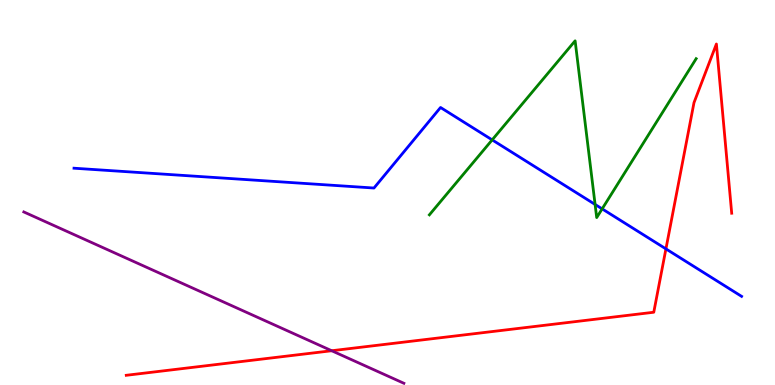[{'lines': ['blue', 'red'], 'intersections': [{'x': 8.59, 'y': 3.54}]}, {'lines': ['green', 'red'], 'intersections': []}, {'lines': ['purple', 'red'], 'intersections': [{'x': 4.28, 'y': 0.89}]}, {'lines': ['blue', 'green'], 'intersections': [{'x': 6.35, 'y': 6.37}, {'x': 7.68, 'y': 4.69}, {'x': 7.77, 'y': 4.57}]}, {'lines': ['blue', 'purple'], 'intersections': []}, {'lines': ['green', 'purple'], 'intersections': []}]